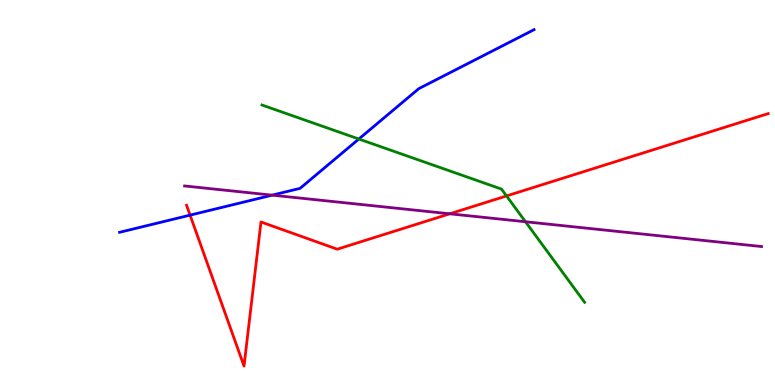[{'lines': ['blue', 'red'], 'intersections': [{'x': 2.45, 'y': 4.41}]}, {'lines': ['green', 'red'], 'intersections': [{'x': 6.54, 'y': 4.91}]}, {'lines': ['purple', 'red'], 'intersections': [{'x': 5.8, 'y': 4.45}]}, {'lines': ['blue', 'green'], 'intersections': [{'x': 4.63, 'y': 6.39}]}, {'lines': ['blue', 'purple'], 'intersections': [{'x': 3.51, 'y': 4.93}]}, {'lines': ['green', 'purple'], 'intersections': [{'x': 6.78, 'y': 4.24}]}]